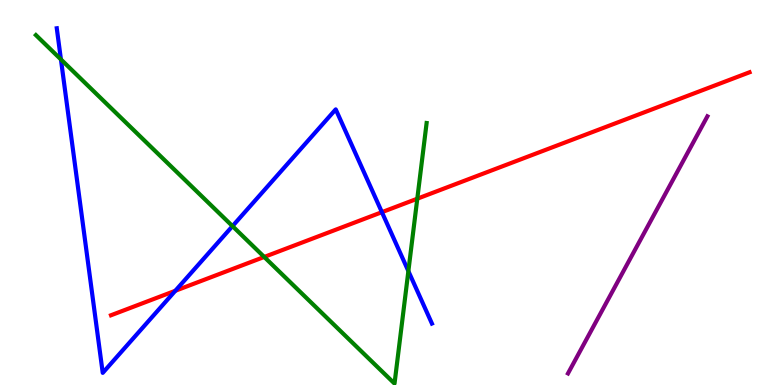[{'lines': ['blue', 'red'], 'intersections': [{'x': 2.26, 'y': 2.45}, {'x': 4.93, 'y': 4.49}]}, {'lines': ['green', 'red'], 'intersections': [{'x': 3.41, 'y': 3.33}, {'x': 5.38, 'y': 4.84}]}, {'lines': ['purple', 'red'], 'intersections': []}, {'lines': ['blue', 'green'], 'intersections': [{'x': 0.786, 'y': 8.46}, {'x': 3.0, 'y': 4.13}, {'x': 5.27, 'y': 2.96}]}, {'lines': ['blue', 'purple'], 'intersections': []}, {'lines': ['green', 'purple'], 'intersections': []}]